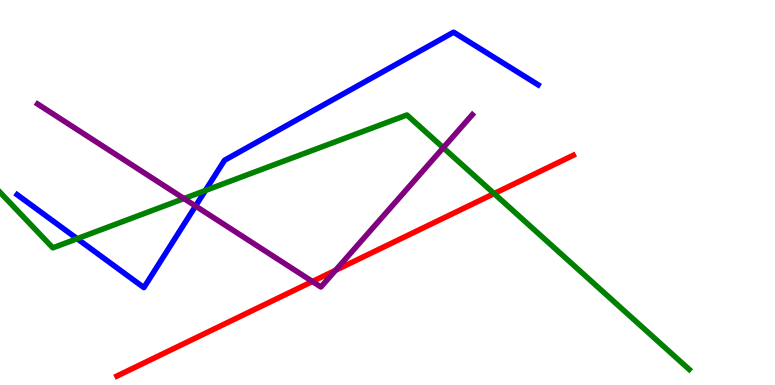[{'lines': ['blue', 'red'], 'intersections': []}, {'lines': ['green', 'red'], 'intersections': [{'x': 6.38, 'y': 4.97}]}, {'lines': ['purple', 'red'], 'intersections': [{'x': 4.03, 'y': 2.69}, {'x': 4.33, 'y': 2.98}]}, {'lines': ['blue', 'green'], 'intersections': [{'x': 0.996, 'y': 3.8}, {'x': 2.65, 'y': 5.05}]}, {'lines': ['blue', 'purple'], 'intersections': [{'x': 2.52, 'y': 4.65}]}, {'lines': ['green', 'purple'], 'intersections': [{'x': 2.37, 'y': 4.84}, {'x': 5.72, 'y': 6.16}]}]